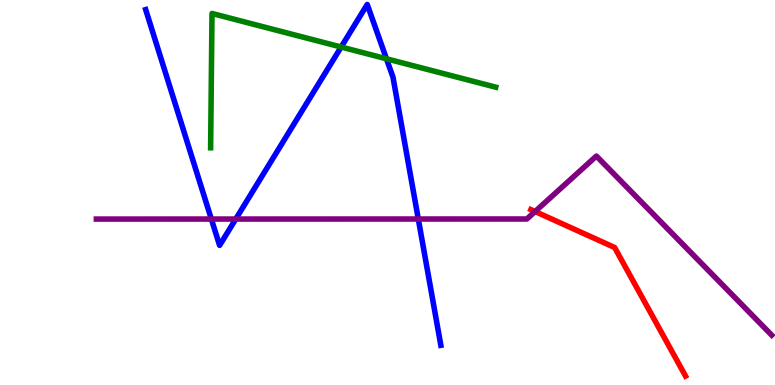[{'lines': ['blue', 'red'], 'intersections': []}, {'lines': ['green', 'red'], 'intersections': []}, {'lines': ['purple', 'red'], 'intersections': [{'x': 6.9, 'y': 4.51}]}, {'lines': ['blue', 'green'], 'intersections': [{'x': 4.4, 'y': 8.78}, {'x': 4.99, 'y': 8.47}]}, {'lines': ['blue', 'purple'], 'intersections': [{'x': 2.73, 'y': 4.31}, {'x': 3.04, 'y': 4.31}, {'x': 5.4, 'y': 4.31}]}, {'lines': ['green', 'purple'], 'intersections': []}]